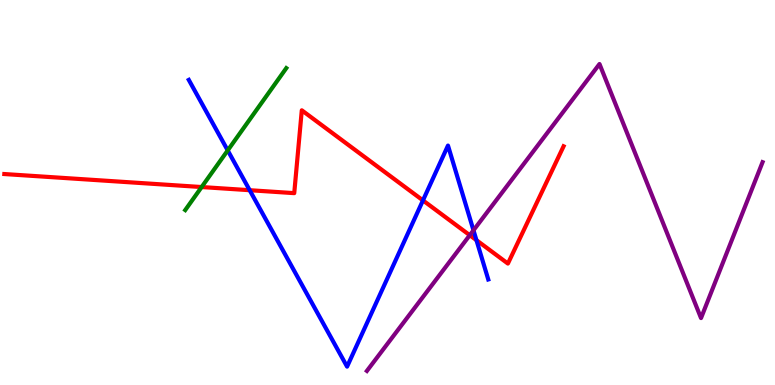[{'lines': ['blue', 'red'], 'intersections': [{'x': 3.22, 'y': 5.06}, {'x': 5.46, 'y': 4.79}, {'x': 6.15, 'y': 3.76}]}, {'lines': ['green', 'red'], 'intersections': [{'x': 2.6, 'y': 5.14}]}, {'lines': ['purple', 'red'], 'intersections': [{'x': 6.06, 'y': 3.89}]}, {'lines': ['blue', 'green'], 'intersections': [{'x': 2.94, 'y': 6.09}]}, {'lines': ['blue', 'purple'], 'intersections': [{'x': 6.11, 'y': 4.02}]}, {'lines': ['green', 'purple'], 'intersections': []}]